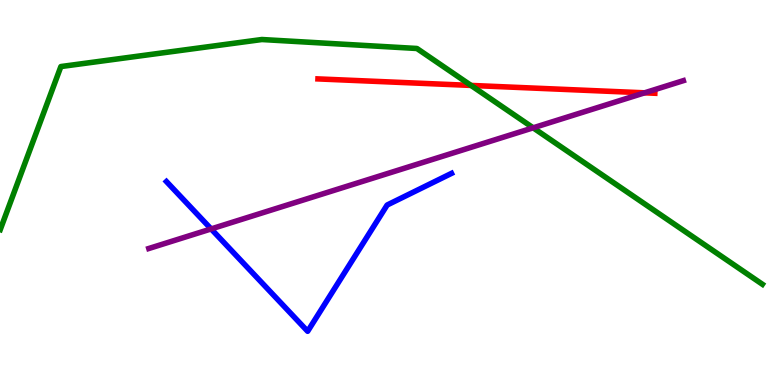[{'lines': ['blue', 'red'], 'intersections': []}, {'lines': ['green', 'red'], 'intersections': [{'x': 6.08, 'y': 7.78}]}, {'lines': ['purple', 'red'], 'intersections': [{'x': 8.32, 'y': 7.59}]}, {'lines': ['blue', 'green'], 'intersections': []}, {'lines': ['blue', 'purple'], 'intersections': [{'x': 2.72, 'y': 4.05}]}, {'lines': ['green', 'purple'], 'intersections': [{'x': 6.88, 'y': 6.68}]}]